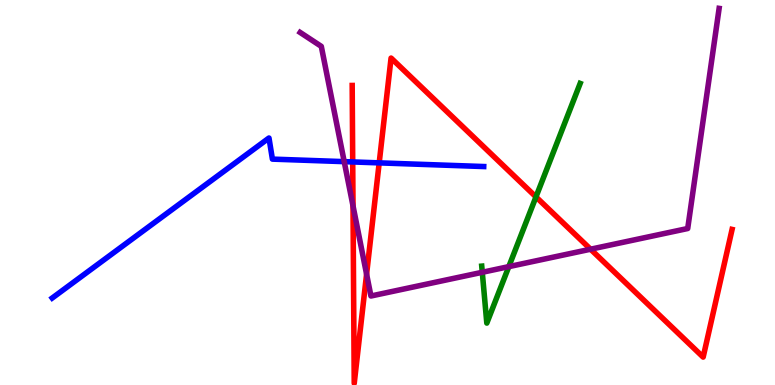[{'lines': ['blue', 'red'], 'intersections': [{'x': 4.55, 'y': 5.79}, {'x': 4.89, 'y': 5.77}]}, {'lines': ['green', 'red'], 'intersections': [{'x': 6.92, 'y': 4.89}]}, {'lines': ['purple', 'red'], 'intersections': [{'x': 4.55, 'y': 4.65}, {'x': 4.73, 'y': 2.88}, {'x': 7.62, 'y': 3.53}]}, {'lines': ['blue', 'green'], 'intersections': []}, {'lines': ['blue', 'purple'], 'intersections': [{'x': 4.44, 'y': 5.8}]}, {'lines': ['green', 'purple'], 'intersections': [{'x': 6.22, 'y': 2.93}, {'x': 6.57, 'y': 3.07}]}]